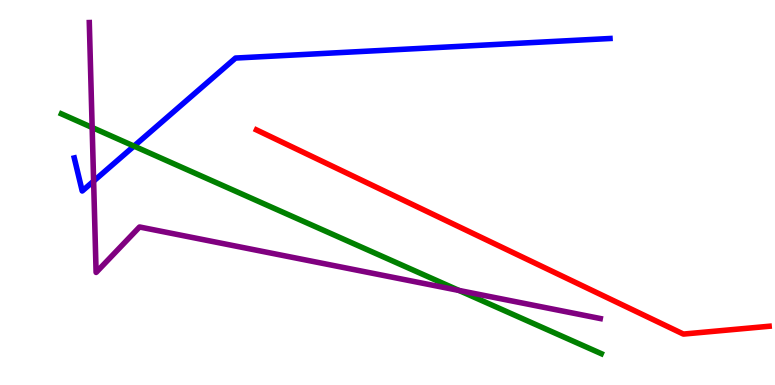[{'lines': ['blue', 'red'], 'intersections': []}, {'lines': ['green', 'red'], 'intersections': []}, {'lines': ['purple', 'red'], 'intersections': []}, {'lines': ['blue', 'green'], 'intersections': [{'x': 1.73, 'y': 6.21}]}, {'lines': ['blue', 'purple'], 'intersections': [{'x': 1.21, 'y': 5.3}]}, {'lines': ['green', 'purple'], 'intersections': [{'x': 1.19, 'y': 6.69}, {'x': 5.92, 'y': 2.46}]}]